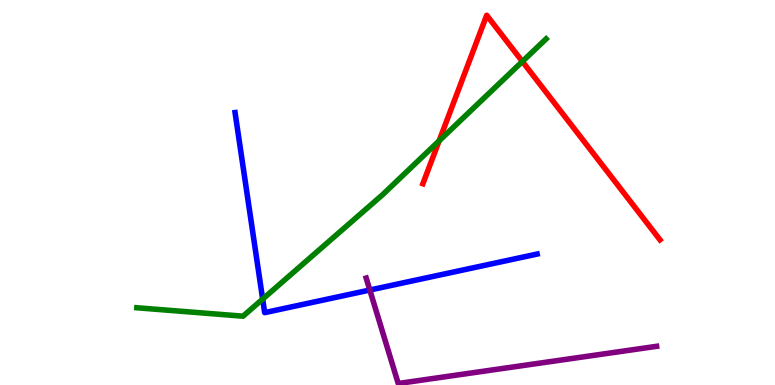[{'lines': ['blue', 'red'], 'intersections': []}, {'lines': ['green', 'red'], 'intersections': [{'x': 5.67, 'y': 6.34}, {'x': 6.74, 'y': 8.4}]}, {'lines': ['purple', 'red'], 'intersections': []}, {'lines': ['blue', 'green'], 'intersections': [{'x': 3.39, 'y': 2.23}]}, {'lines': ['blue', 'purple'], 'intersections': [{'x': 4.77, 'y': 2.47}]}, {'lines': ['green', 'purple'], 'intersections': []}]